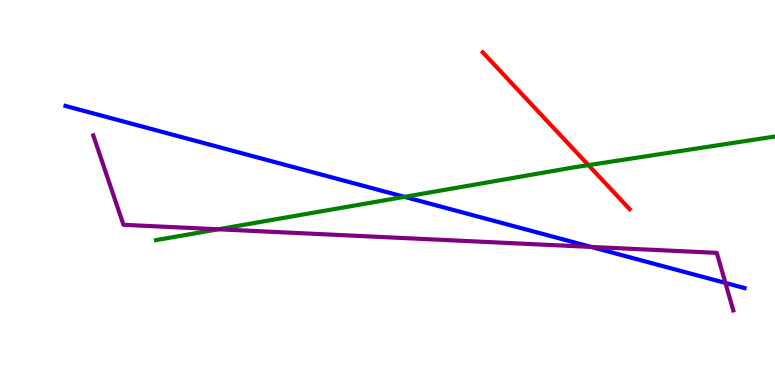[{'lines': ['blue', 'red'], 'intersections': []}, {'lines': ['green', 'red'], 'intersections': [{'x': 7.59, 'y': 5.71}]}, {'lines': ['purple', 'red'], 'intersections': []}, {'lines': ['blue', 'green'], 'intersections': [{'x': 5.22, 'y': 4.89}]}, {'lines': ['blue', 'purple'], 'intersections': [{'x': 7.63, 'y': 3.59}, {'x': 9.36, 'y': 2.65}]}, {'lines': ['green', 'purple'], 'intersections': [{'x': 2.82, 'y': 4.04}]}]